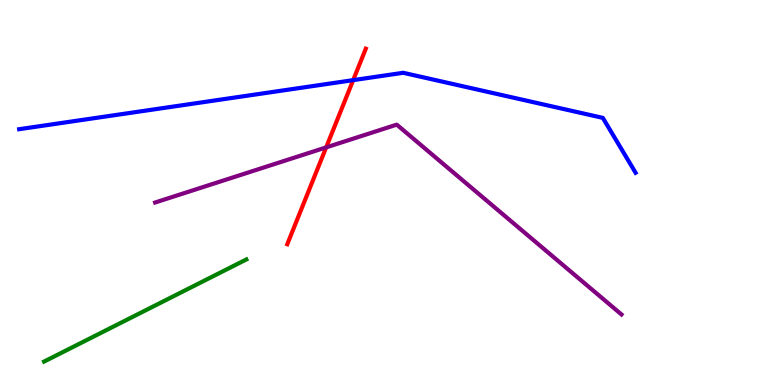[{'lines': ['blue', 'red'], 'intersections': [{'x': 4.56, 'y': 7.92}]}, {'lines': ['green', 'red'], 'intersections': []}, {'lines': ['purple', 'red'], 'intersections': [{'x': 4.21, 'y': 6.17}]}, {'lines': ['blue', 'green'], 'intersections': []}, {'lines': ['blue', 'purple'], 'intersections': []}, {'lines': ['green', 'purple'], 'intersections': []}]